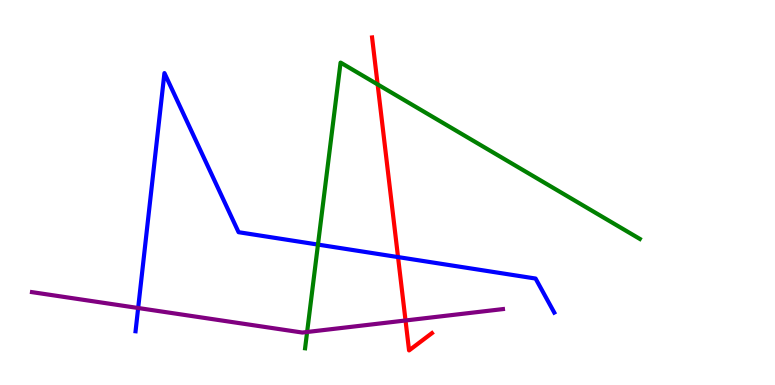[{'lines': ['blue', 'red'], 'intersections': [{'x': 5.14, 'y': 3.32}]}, {'lines': ['green', 'red'], 'intersections': [{'x': 4.87, 'y': 7.81}]}, {'lines': ['purple', 'red'], 'intersections': [{'x': 5.23, 'y': 1.68}]}, {'lines': ['blue', 'green'], 'intersections': [{'x': 4.1, 'y': 3.65}]}, {'lines': ['blue', 'purple'], 'intersections': [{'x': 1.78, 'y': 2.0}]}, {'lines': ['green', 'purple'], 'intersections': [{'x': 3.96, 'y': 1.38}]}]